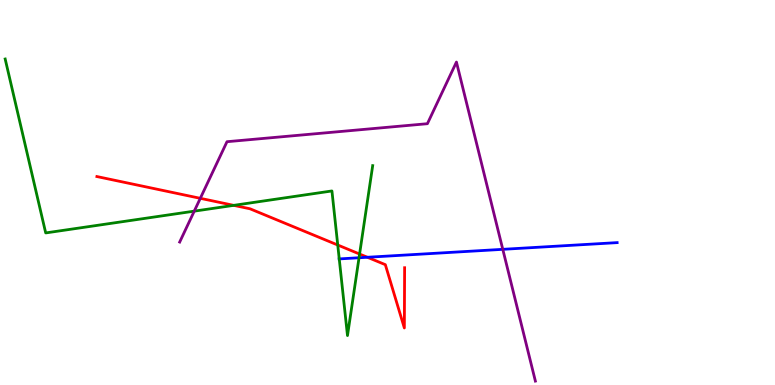[{'lines': ['blue', 'red'], 'intersections': [{'x': 4.74, 'y': 3.32}]}, {'lines': ['green', 'red'], 'intersections': [{'x': 3.02, 'y': 4.67}, {'x': 4.36, 'y': 3.64}, {'x': 4.64, 'y': 3.4}]}, {'lines': ['purple', 'red'], 'intersections': [{'x': 2.58, 'y': 4.85}]}, {'lines': ['blue', 'green'], 'intersections': [{'x': 4.38, 'y': 3.27}, {'x': 4.63, 'y': 3.31}]}, {'lines': ['blue', 'purple'], 'intersections': [{'x': 6.49, 'y': 3.52}]}, {'lines': ['green', 'purple'], 'intersections': [{'x': 2.51, 'y': 4.52}]}]